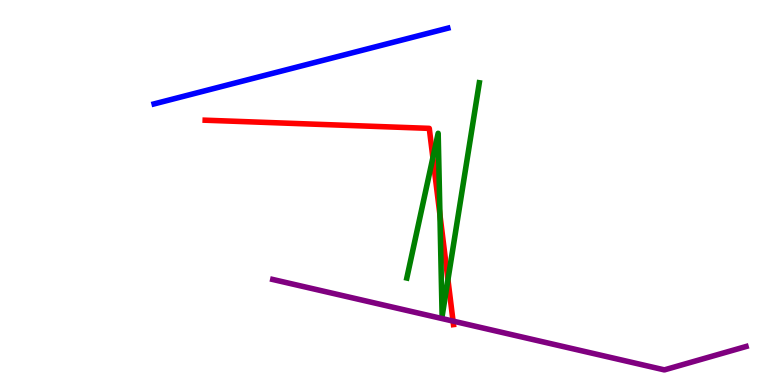[{'lines': ['blue', 'red'], 'intersections': []}, {'lines': ['green', 'red'], 'intersections': [{'x': 5.59, 'y': 5.9}, {'x': 5.68, 'y': 4.42}, {'x': 5.78, 'y': 2.73}]}, {'lines': ['purple', 'red'], 'intersections': [{'x': 5.85, 'y': 1.66}]}, {'lines': ['blue', 'green'], 'intersections': []}, {'lines': ['blue', 'purple'], 'intersections': []}, {'lines': ['green', 'purple'], 'intersections': []}]